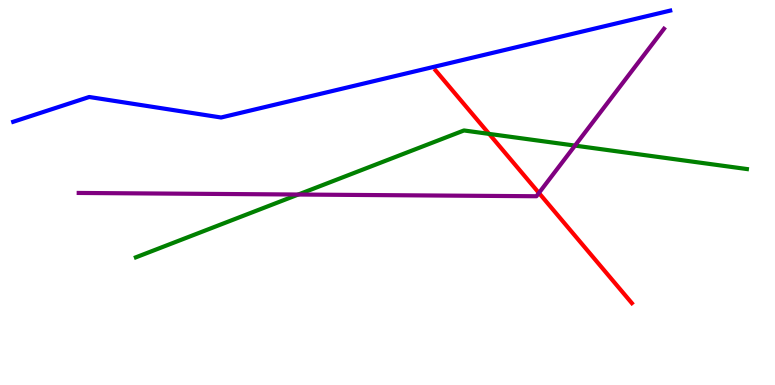[{'lines': ['blue', 'red'], 'intersections': []}, {'lines': ['green', 'red'], 'intersections': [{'x': 6.31, 'y': 6.52}]}, {'lines': ['purple', 'red'], 'intersections': [{'x': 6.95, 'y': 4.99}]}, {'lines': ['blue', 'green'], 'intersections': []}, {'lines': ['blue', 'purple'], 'intersections': []}, {'lines': ['green', 'purple'], 'intersections': [{'x': 3.85, 'y': 4.95}, {'x': 7.42, 'y': 6.22}]}]